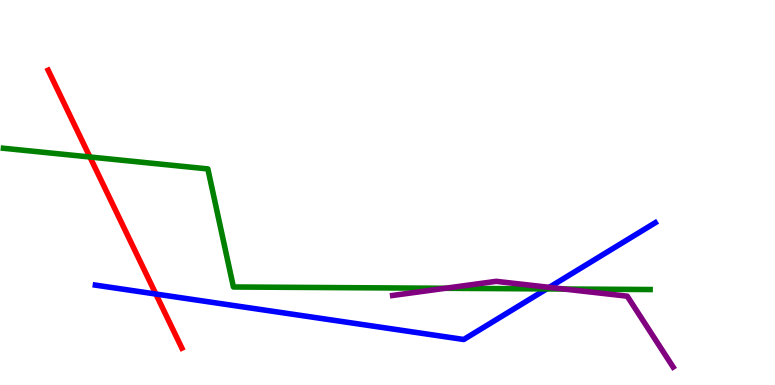[{'lines': ['blue', 'red'], 'intersections': [{'x': 2.01, 'y': 2.36}]}, {'lines': ['green', 'red'], 'intersections': [{'x': 1.16, 'y': 5.92}]}, {'lines': ['purple', 'red'], 'intersections': []}, {'lines': ['blue', 'green'], 'intersections': [{'x': 7.05, 'y': 2.5}]}, {'lines': ['blue', 'purple'], 'intersections': [{'x': 7.09, 'y': 2.54}]}, {'lines': ['green', 'purple'], 'intersections': [{'x': 5.75, 'y': 2.51}, {'x': 7.28, 'y': 2.49}]}]